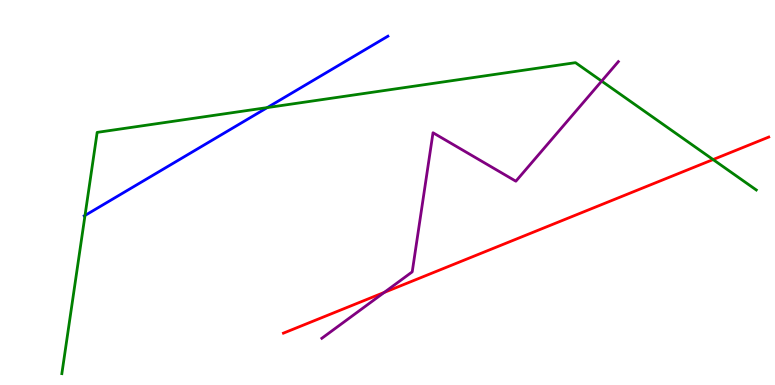[{'lines': ['blue', 'red'], 'intersections': []}, {'lines': ['green', 'red'], 'intersections': [{'x': 9.2, 'y': 5.86}]}, {'lines': ['purple', 'red'], 'intersections': [{'x': 4.96, 'y': 2.4}]}, {'lines': ['blue', 'green'], 'intersections': [{'x': 1.1, 'y': 4.4}, {'x': 3.45, 'y': 7.21}]}, {'lines': ['blue', 'purple'], 'intersections': []}, {'lines': ['green', 'purple'], 'intersections': [{'x': 7.76, 'y': 7.89}]}]